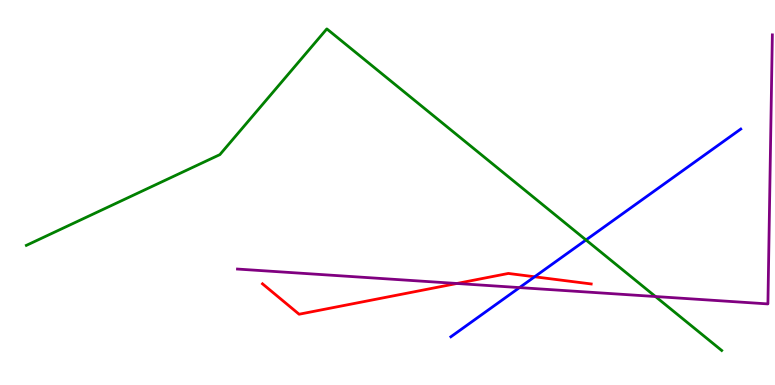[{'lines': ['blue', 'red'], 'intersections': [{'x': 6.9, 'y': 2.81}]}, {'lines': ['green', 'red'], 'intersections': []}, {'lines': ['purple', 'red'], 'intersections': [{'x': 5.9, 'y': 2.64}]}, {'lines': ['blue', 'green'], 'intersections': [{'x': 7.56, 'y': 3.77}]}, {'lines': ['blue', 'purple'], 'intersections': [{'x': 6.7, 'y': 2.53}]}, {'lines': ['green', 'purple'], 'intersections': [{'x': 8.46, 'y': 2.3}]}]